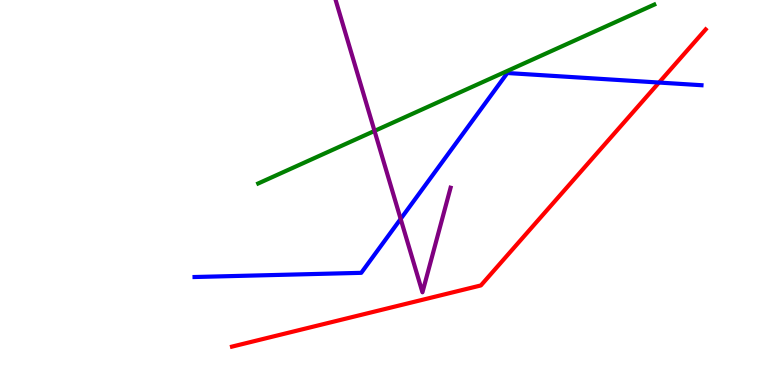[{'lines': ['blue', 'red'], 'intersections': [{'x': 8.5, 'y': 7.86}]}, {'lines': ['green', 'red'], 'intersections': []}, {'lines': ['purple', 'red'], 'intersections': []}, {'lines': ['blue', 'green'], 'intersections': []}, {'lines': ['blue', 'purple'], 'intersections': [{'x': 5.17, 'y': 4.31}]}, {'lines': ['green', 'purple'], 'intersections': [{'x': 4.83, 'y': 6.6}]}]